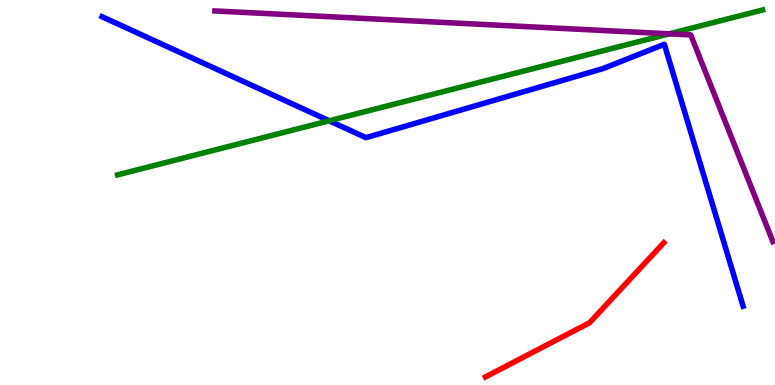[{'lines': ['blue', 'red'], 'intersections': []}, {'lines': ['green', 'red'], 'intersections': []}, {'lines': ['purple', 'red'], 'intersections': []}, {'lines': ['blue', 'green'], 'intersections': [{'x': 4.25, 'y': 6.86}]}, {'lines': ['blue', 'purple'], 'intersections': []}, {'lines': ['green', 'purple'], 'intersections': [{'x': 8.64, 'y': 9.12}]}]